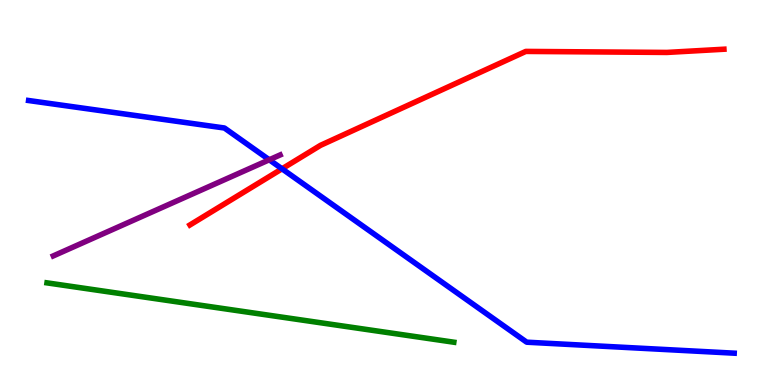[{'lines': ['blue', 'red'], 'intersections': [{'x': 3.64, 'y': 5.62}]}, {'lines': ['green', 'red'], 'intersections': []}, {'lines': ['purple', 'red'], 'intersections': []}, {'lines': ['blue', 'green'], 'intersections': []}, {'lines': ['blue', 'purple'], 'intersections': [{'x': 3.47, 'y': 5.85}]}, {'lines': ['green', 'purple'], 'intersections': []}]